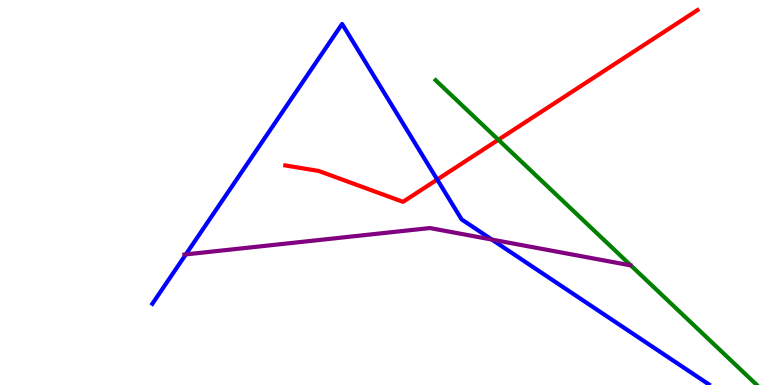[{'lines': ['blue', 'red'], 'intersections': [{'x': 5.64, 'y': 5.34}]}, {'lines': ['green', 'red'], 'intersections': [{'x': 6.43, 'y': 6.37}]}, {'lines': ['purple', 'red'], 'intersections': []}, {'lines': ['blue', 'green'], 'intersections': []}, {'lines': ['blue', 'purple'], 'intersections': [{'x': 2.4, 'y': 3.39}, {'x': 6.35, 'y': 3.78}]}, {'lines': ['green', 'purple'], 'intersections': []}]